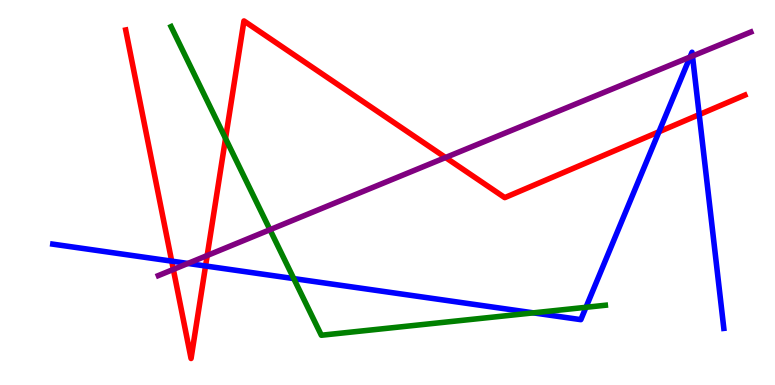[{'lines': ['blue', 'red'], 'intersections': [{'x': 2.22, 'y': 3.22}, {'x': 2.65, 'y': 3.09}, {'x': 8.5, 'y': 6.58}, {'x': 9.02, 'y': 7.02}]}, {'lines': ['green', 'red'], 'intersections': [{'x': 2.91, 'y': 6.4}]}, {'lines': ['purple', 'red'], 'intersections': [{'x': 2.24, 'y': 3.0}, {'x': 2.67, 'y': 3.36}, {'x': 5.75, 'y': 5.91}]}, {'lines': ['blue', 'green'], 'intersections': [{'x': 3.79, 'y': 2.76}, {'x': 6.88, 'y': 1.87}, {'x': 7.56, 'y': 2.02}]}, {'lines': ['blue', 'purple'], 'intersections': [{'x': 2.42, 'y': 3.16}, {'x': 8.9, 'y': 8.52}, {'x': 8.94, 'y': 8.54}]}, {'lines': ['green', 'purple'], 'intersections': [{'x': 3.48, 'y': 4.03}]}]